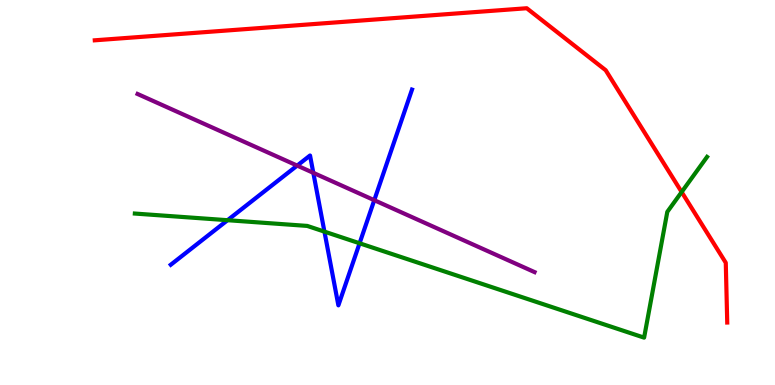[{'lines': ['blue', 'red'], 'intersections': []}, {'lines': ['green', 'red'], 'intersections': [{'x': 8.8, 'y': 5.01}]}, {'lines': ['purple', 'red'], 'intersections': []}, {'lines': ['blue', 'green'], 'intersections': [{'x': 2.94, 'y': 4.28}, {'x': 4.19, 'y': 3.98}, {'x': 4.64, 'y': 3.68}]}, {'lines': ['blue', 'purple'], 'intersections': [{'x': 3.83, 'y': 5.7}, {'x': 4.04, 'y': 5.51}, {'x': 4.83, 'y': 4.8}]}, {'lines': ['green', 'purple'], 'intersections': []}]